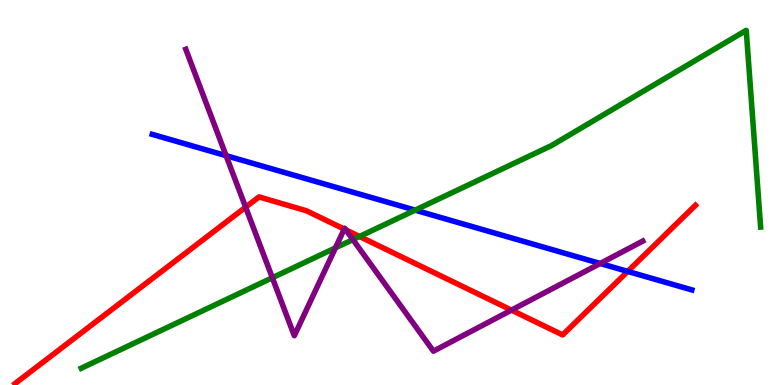[{'lines': ['blue', 'red'], 'intersections': [{'x': 8.1, 'y': 2.95}]}, {'lines': ['green', 'red'], 'intersections': [{'x': 4.64, 'y': 3.86}]}, {'lines': ['purple', 'red'], 'intersections': [{'x': 3.17, 'y': 4.62}, {'x': 4.44, 'y': 4.05}, {'x': 4.46, 'y': 4.03}, {'x': 6.6, 'y': 1.94}]}, {'lines': ['blue', 'green'], 'intersections': [{'x': 5.36, 'y': 4.54}]}, {'lines': ['blue', 'purple'], 'intersections': [{'x': 2.92, 'y': 5.96}, {'x': 7.74, 'y': 3.16}]}, {'lines': ['green', 'purple'], 'intersections': [{'x': 3.51, 'y': 2.79}, {'x': 4.33, 'y': 3.56}, {'x': 4.55, 'y': 3.78}]}]